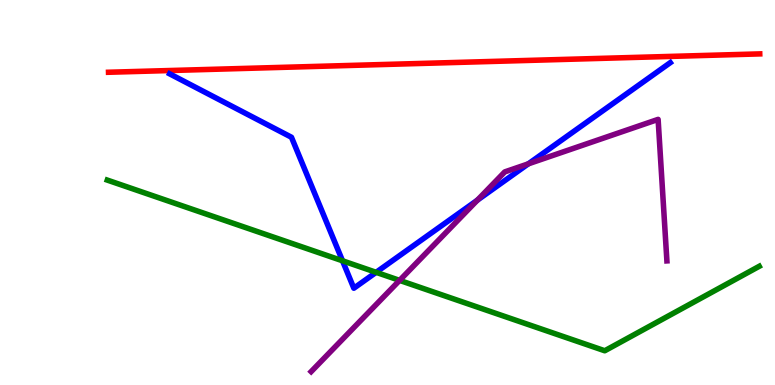[{'lines': ['blue', 'red'], 'intersections': []}, {'lines': ['green', 'red'], 'intersections': []}, {'lines': ['purple', 'red'], 'intersections': []}, {'lines': ['blue', 'green'], 'intersections': [{'x': 4.42, 'y': 3.23}, {'x': 4.85, 'y': 2.93}]}, {'lines': ['blue', 'purple'], 'intersections': [{'x': 6.16, 'y': 4.8}, {'x': 6.82, 'y': 5.74}]}, {'lines': ['green', 'purple'], 'intersections': [{'x': 5.16, 'y': 2.72}]}]